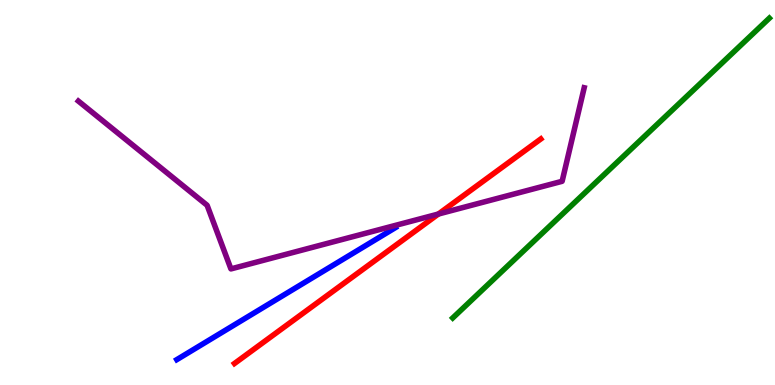[{'lines': ['blue', 'red'], 'intersections': []}, {'lines': ['green', 'red'], 'intersections': []}, {'lines': ['purple', 'red'], 'intersections': [{'x': 5.66, 'y': 4.44}]}, {'lines': ['blue', 'green'], 'intersections': []}, {'lines': ['blue', 'purple'], 'intersections': []}, {'lines': ['green', 'purple'], 'intersections': []}]